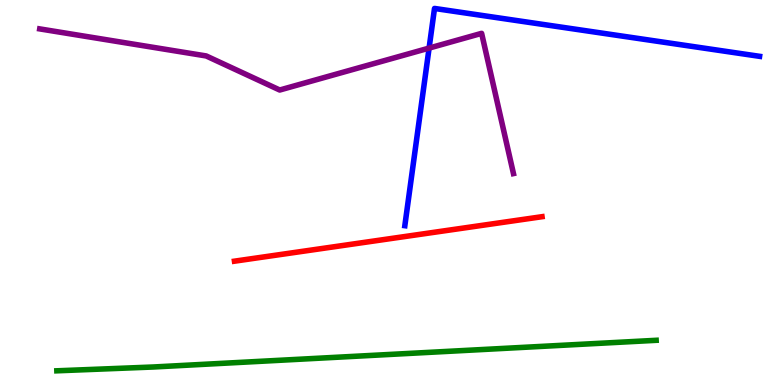[{'lines': ['blue', 'red'], 'intersections': []}, {'lines': ['green', 'red'], 'intersections': []}, {'lines': ['purple', 'red'], 'intersections': []}, {'lines': ['blue', 'green'], 'intersections': []}, {'lines': ['blue', 'purple'], 'intersections': [{'x': 5.54, 'y': 8.75}]}, {'lines': ['green', 'purple'], 'intersections': []}]